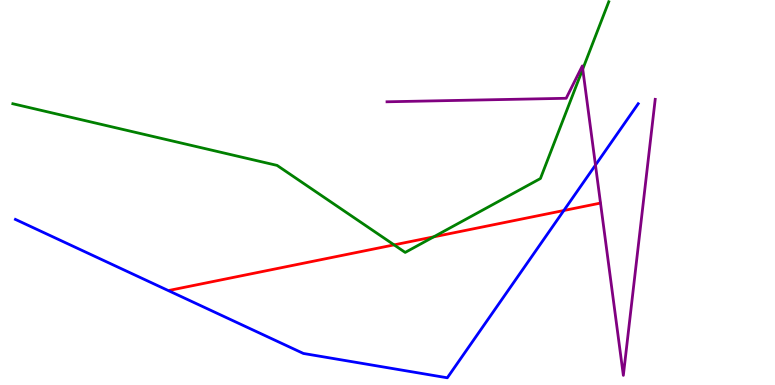[{'lines': ['blue', 'red'], 'intersections': [{'x': 7.28, 'y': 4.53}]}, {'lines': ['green', 'red'], 'intersections': [{'x': 5.09, 'y': 3.64}, {'x': 5.6, 'y': 3.85}]}, {'lines': ['purple', 'red'], 'intersections': []}, {'lines': ['blue', 'green'], 'intersections': []}, {'lines': ['blue', 'purple'], 'intersections': [{'x': 7.68, 'y': 5.71}]}, {'lines': ['green', 'purple'], 'intersections': [{'x': 7.52, 'y': 8.21}]}]